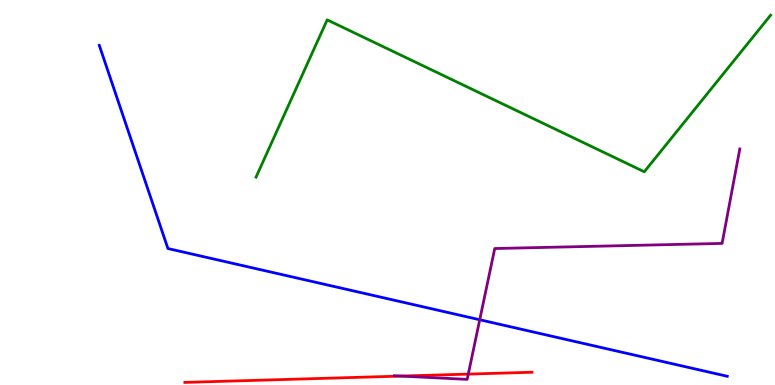[{'lines': ['blue', 'red'], 'intersections': []}, {'lines': ['green', 'red'], 'intersections': []}, {'lines': ['purple', 'red'], 'intersections': [{'x': 5.17, 'y': 0.232}, {'x': 6.04, 'y': 0.283}]}, {'lines': ['blue', 'green'], 'intersections': []}, {'lines': ['blue', 'purple'], 'intersections': [{'x': 6.19, 'y': 1.69}]}, {'lines': ['green', 'purple'], 'intersections': []}]